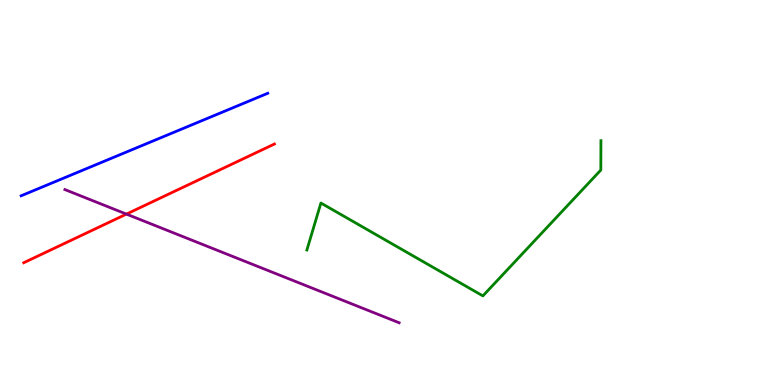[{'lines': ['blue', 'red'], 'intersections': []}, {'lines': ['green', 'red'], 'intersections': []}, {'lines': ['purple', 'red'], 'intersections': [{'x': 1.63, 'y': 4.44}]}, {'lines': ['blue', 'green'], 'intersections': []}, {'lines': ['blue', 'purple'], 'intersections': []}, {'lines': ['green', 'purple'], 'intersections': []}]